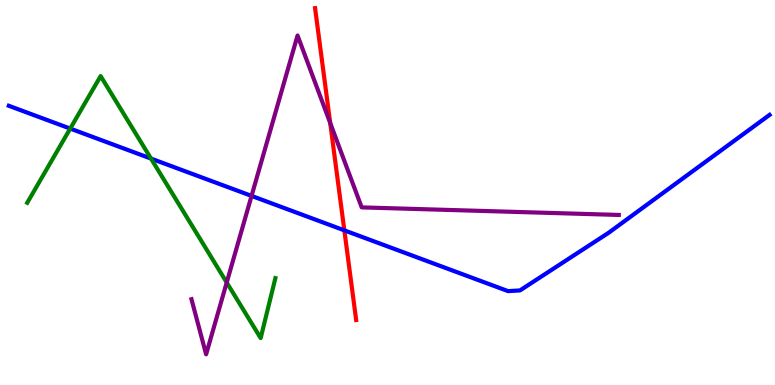[{'lines': ['blue', 'red'], 'intersections': [{'x': 4.44, 'y': 4.02}]}, {'lines': ['green', 'red'], 'intersections': []}, {'lines': ['purple', 'red'], 'intersections': [{'x': 4.26, 'y': 6.81}]}, {'lines': ['blue', 'green'], 'intersections': [{'x': 0.906, 'y': 6.66}, {'x': 1.95, 'y': 5.88}]}, {'lines': ['blue', 'purple'], 'intersections': [{'x': 3.25, 'y': 4.91}]}, {'lines': ['green', 'purple'], 'intersections': [{'x': 2.93, 'y': 2.66}]}]